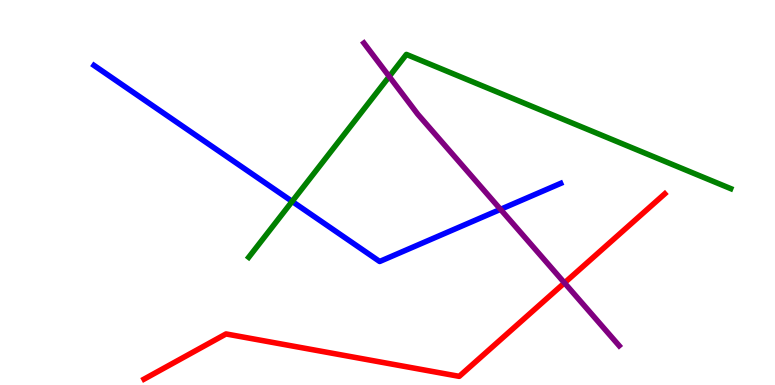[{'lines': ['blue', 'red'], 'intersections': []}, {'lines': ['green', 'red'], 'intersections': []}, {'lines': ['purple', 'red'], 'intersections': [{'x': 7.28, 'y': 2.65}]}, {'lines': ['blue', 'green'], 'intersections': [{'x': 3.77, 'y': 4.77}]}, {'lines': ['blue', 'purple'], 'intersections': [{'x': 6.46, 'y': 4.56}]}, {'lines': ['green', 'purple'], 'intersections': [{'x': 5.02, 'y': 8.01}]}]